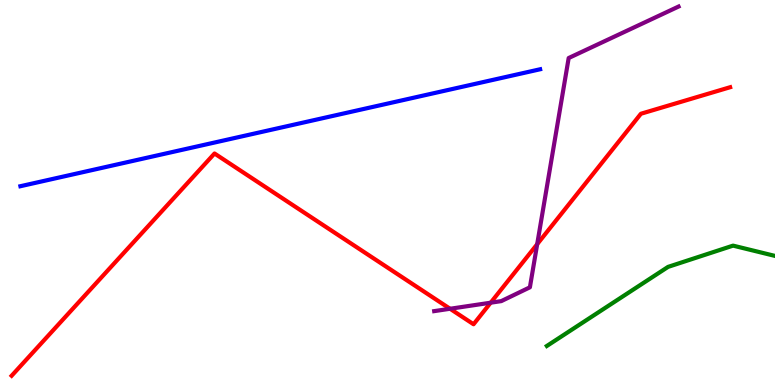[{'lines': ['blue', 'red'], 'intersections': []}, {'lines': ['green', 'red'], 'intersections': []}, {'lines': ['purple', 'red'], 'intersections': [{'x': 5.81, 'y': 1.98}, {'x': 6.33, 'y': 2.14}, {'x': 6.93, 'y': 3.66}]}, {'lines': ['blue', 'green'], 'intersections': []}, {'lines': ['blue', 'purple'], 'intersections': []}, {'lines': ['green', 'purple'], 'intersections': []}]